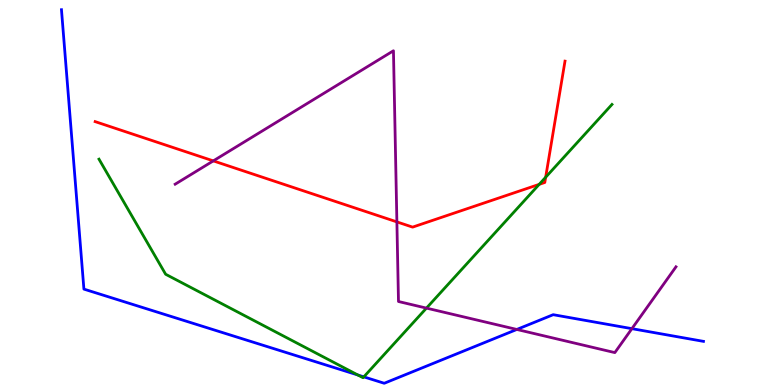[{'lines': ['blue', 'red'], 'intersections': []}, {'lines': ['green', 'red'], 'intersections': [{'x': 6.96, 'y': 5.21}, {'x': 7.04, 'y': 5.4}]}, {'lines': ['purple', 'red'], 'intersections': [{'x': 2.75, 'y': 5.82}, {'x': 5.12, 'y': 4.24}]}, {'lines': ['blue', 'green'], 'intersections': [{'x': 4.62, 'y': 0.26}, {'x': 4.69, 'y': 0.211}]}, {'lines': ['blue', 'purple'], 'intersections': [{'x': 6.67, 'y': 1.44}, {'x': 8.15, 'y': 1.46}]}, {'lines': ['green', 'purple'], 'intersections': [{'x': 5.5, 'y': 2.0}]}]